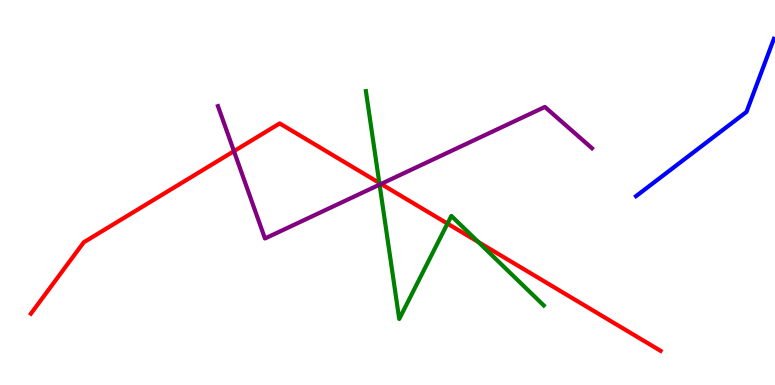[{'lines': ['blue', 'red'], 'intersections': []}, {'lines': ['green', 'red'], 'intersections': [{'x': 4.89, 'y': 5.25}, {'x': 5.77, 'y': 4.19}, {'x': 6.17, 'y': 3.71}]}, {'lines': ['purple', 'red'], 'intersections': [{'x': 3.02, 'y': 6.07}, {'x': 4.92, 'y': 5.22}]}, {'lines': ['blue', 'green'], 'intersections': []}, {'lines': ['blue', 'purple'], 'intersections': []}, {'lines': ['green', 'purple'], 'intersections': [{'x': 4.9, 'y': 5.2}]}]